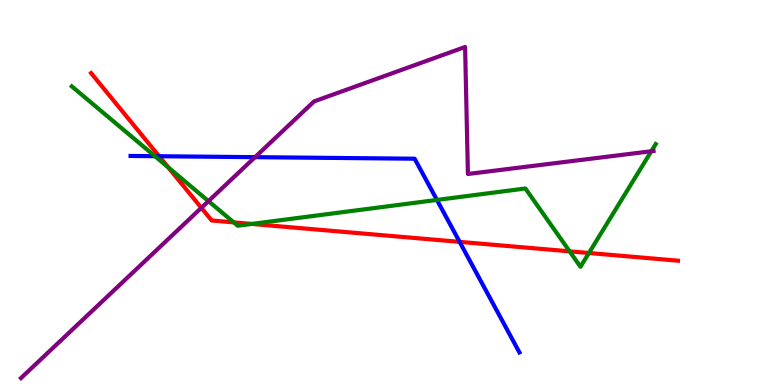[{'lines': ['blue', 'red'], 'intersections': [{'x': 2.05, 'y': 5.94}, {'x': 5.93, 'y': 3.72}]}, {'lines': ['green', 'red'], 'intersections': [{'x': 2.17, 'y': 5.65}, {'x': 3.02, 'y': 4.22}, {'x': 3.25, 'y': 4.18}, {'x': 7.35, 'y': 3.47}, {'x': 7.6, 'y': 3.43}]}, {'lines': ['purple', 'red'], 'intersections': [{'x': 2.6, 'y': 4.6}]}, {'lines': ['blue', 'green'], 'intersections': [{'x': 2.0, 'y': 5.94}, {'x': 5.64, 'y': 4.81}]}, {'lines': ['blue', 'purple'], 'intersections': [{'x': 3.29, 'y': 5.92}]}, {'lines': ['green', 'purple'], 'intersections': [{'x': 2.69, 'y': 4.78}, {'x': 8.4, 'y': 6.07}]}]